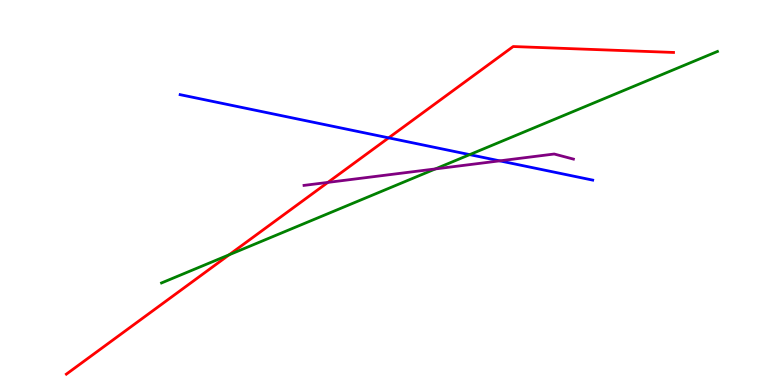[{'lines': ['blue', 'red'], 'intersections': [{'x': 5.01, 'y': 6.42}]}, {'lines': ['green', 'red'], 'intersections': [{'x': 2.96, 'y': 3.38}]}, {'lines': ['purple', 'red'], 'intersections': [{'x': 4.23, 'y': 5.26}]}, {'lines': ['blue', 'green'], 'intersections': [{'x': 6.06, 'y': 5.98}]}, {'lines': ['blue', 'purple'], 'intersections': [{'x': 6.45, 'y': 5.82}]}, {'lines': ['green', 'purple'], 'intersections': [{'x': 5.62, 'y': 5.61}]}]